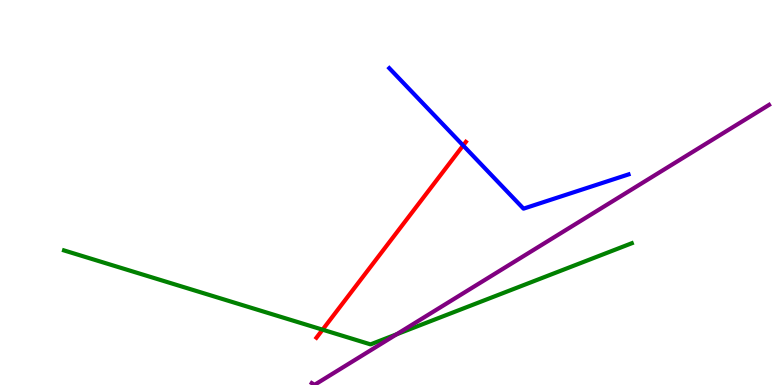[{'lines': ['blue', 'red'], 'intersections': [{'x': 5.98, 'y': 6.22}]}, {'lines': ['green', 'red'], 'intersections': [{'x': 4.16, 'y': 1.44}]}, {'lines': ['purple', 'red'], 'intersections': []}, {'lines': ['blue', 'green'], 'intersections': []}, {'lines': ['blue', 'purple'], 'intersections': []}, {'lines': ['green', 'purple'], 'intersections': [{'x': 5.12, 'y': 1.32}]}]